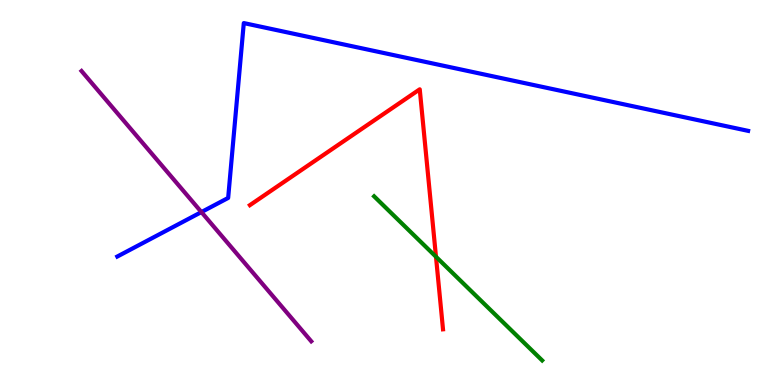[{'lines': ['blue', 'red'], 'intersections': []}, {'lines': ['green', 'red'], 'intersections': [{'x': 5.63, 'y': 3.33}]}, {'lines': ['purple', 'red'], 'intersections': []}, {'lines': ['blue', 'green'], 'intersections': []}, {'lines': ['blue', 'purple'], 'intersections': [{'x': 2.6, 'y': 4.49}]}, {'lines': ['green', 'purple'], 'intersections': []}]